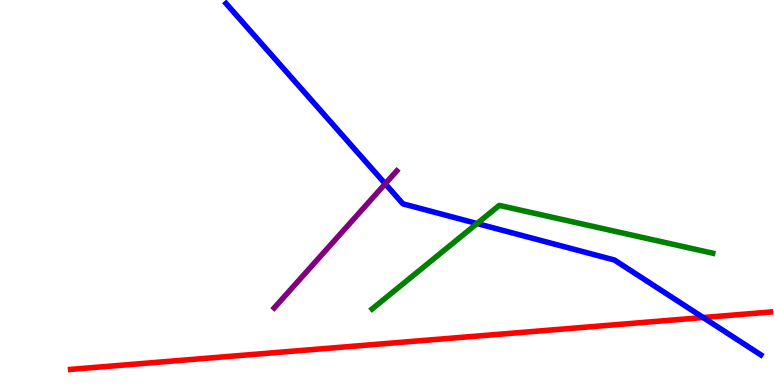[{'lines': ['blue', 'red'], 'intersections': [{'x': 9.07, 'y': 1.75}]}, {'lines': ['green', 'red'], 'intersections': []}, {'lines': ['purple', 'red'], 'intersections': []}, {'lines': ['blue', 'green'], 'intersections': [{'x': 6.16, 'y': 4.19}]}, {'lines': ['blue', 'purple'], 'intersections': [{'x': 4.97, 'y': 5.23}]}, {'lines': ['green', 'purple'], 'intersections': []}]